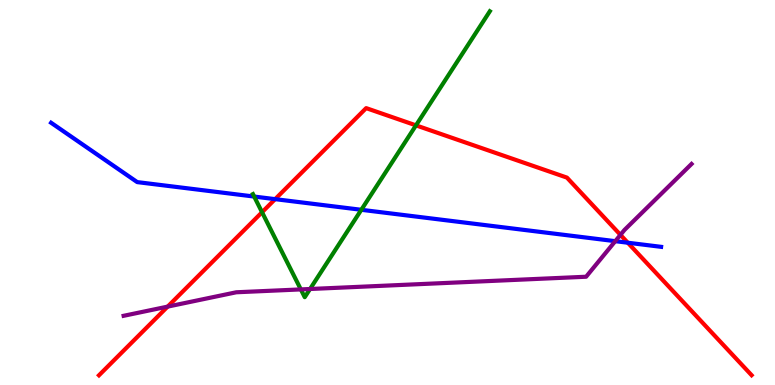[{'lines': ['blue', 'red'], 'intersections': [{'x': 3.55, 'y': 4.83}, {'x': 8.1, 'y': 3.7}]}, {'lines': ['green', 'red'], 'intersections': [{'x': 3.38, 'y': 4.49}, {'x': 5.37, 'y': 6.74}]}, {'lines': ['purple', 'red'], 'intersections': [{'x': 2.16, 'y': 2.04}, {'x': 8.01, 'y': 3.9}]}, {'lines': ['blue', 'green'], 'intersections': [{'x': 3.28, 'y': 4.89}, {'x': 4.66, 'y': 4.55}]}, {'lines': ['blue', 'purple'], 'intersections': [{'x': 7.94, 'y': 3.74}]}, {'lines': ['green', 'purple'], 'intersections': [{'x': 3.88, 'y': 2.48}, {'x': 4.0, 'y': 2.49}]}]